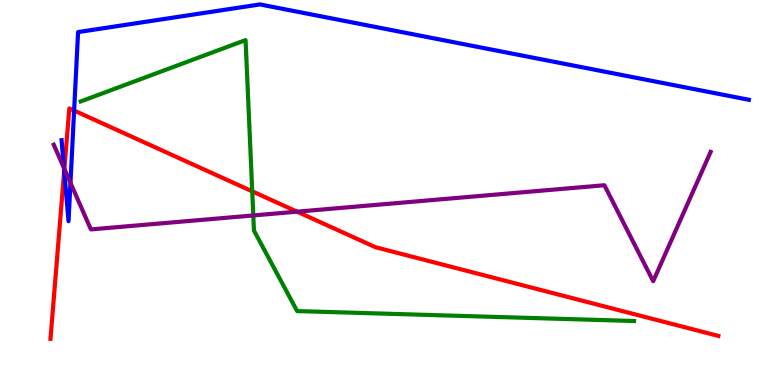[{'lines': ['blue', 'red'], 'intersections': [{'x': 0.829, 'y': 5.56}, {'x': 0.956, 'y': 7.13}]}, {'lines': ['green', 'red'], 'intersections': [{'x': 3.25, 'y': 5.03}]}, {'lines': ['purple', 'red'], 'intersections': [{'x': 0.831, 'y': 5.61}, {'x': 3.83, 'y': 4.5}]}, {'lines': ['blue', 'green'], 'intersections': []}, {'lines': ['blue', 'purple'], 'intersections': [{'x': 0.825, 'y': 5.64}, {'x': 0.909, 'y': 5.25}]}, {'lines': ['green', 'purple'], 'intersections': [{'x': 3.27, 'y': 4.4}]}]